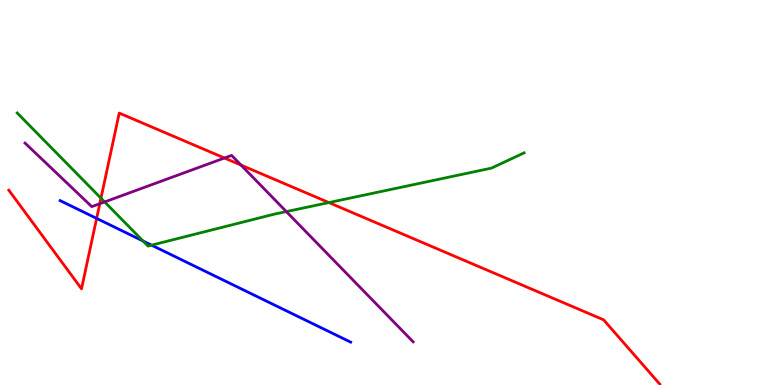[{'lines': ['blue', 'red'], 'intersections': [{'x': 1.25, 'y': 4.33}]}, {'lines': ['green', 'red'], 'intersections': [{'x': 1.3, 'y': 4.85}, {'x': 4.24, 'y': 4.74}]}, {'lines': ['purple', 'red'], 'intersections': [{'x': 1.29, 'y': 4.71}, {'x': 2.9, 'y': 5.9}, {'x': 3.11, 'y': 5.71}]}, {'lines': ['blue', 'green'], 'intersections': [{'x': 1.85, 'y': 3.74}, {'x': 1.96, 'y': 3.63}]}, {'lines': ['blue', 'purple'], 'intersections': []}, {'lines': ['green', 'purple'], 'intersections': [{'x': 1.35, 'y': 4.76}, {'x': 3.69, 'y': 4.5}]}]